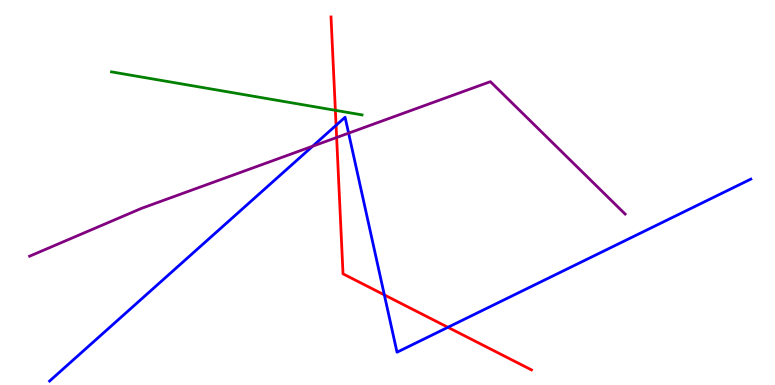[{'lines': ['blue', 'red'], 'intersections': [{'x': 4.34, 'y': 6.75}, {'x': 4.96, 'y': 2.34}, {'x': 5.78, 'y': 1.5}]}, {'lines': ['green', 'red'], 'intersections': [{'x': 4.33, 'y': 7.13}]}, {'lines': ['purple', 'red'], 'intersections': [{'x': 4.34, 'y': 6.43}]}, {'lines': ['blue', 'green'], 'intersections': []}, {'lines': ['blue', 'purple'], 'intersections': [{'x': 4.03, 'y': 6.2}, {'x': 4.5, 'y': 6.54}]}, {'lines': ['green', 'purple'], 'intersections': []}]